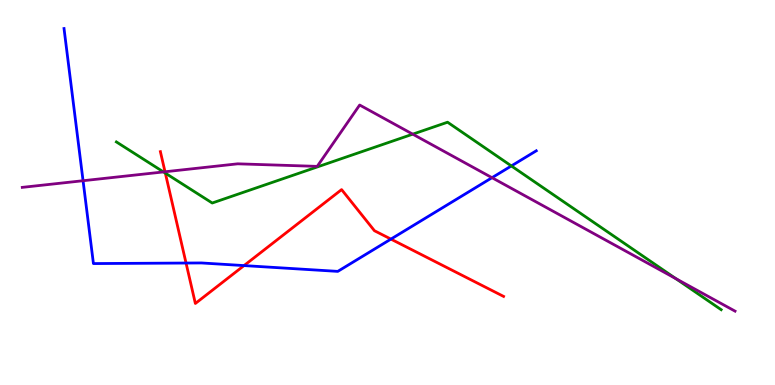[{'lines': ['blue', 'red'], 'intersections': [{'x': 2.4, 'y': 3.17}, {'x': 3.15, 'y': 3.1}, {'x': 5.04, 'y': 3.79}]}, {'lines': ['green', 'red'], 'intersections': [{'x': 2.13, 'y': 5.5}]}, {'lines': ['purple', 'red'], 'intersections': [{'x': 2.13, 'y': 5.54}]}, {'lines': ['blue', 'green'], 'intersections': [{'x': 6.6, 'y': 5.69}]}, {'lines': ['blue', 'purple'], 'intersections': [{'x': 1.07, 'y': 5.31}, {'x': 6.35, 'y': 5.38}]}, {'lines': ['green', 'purple'], 'intersections': [{'x': 2.11, 'y': 5.53}, {'x': 5.33, 'y': 6.52}, {'x': 8.72, 'y': 2.76}]}]